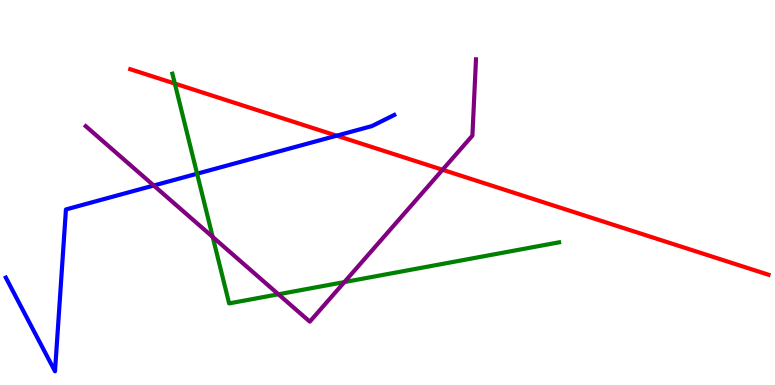[{'lines': ['blue', 'red'], 'intersections': [{'x': 4.34, 'y': 6.48}]}, {'lines': ['green', 'red'], 'intersections': [{'x': 2.26, 'y': 7.83}]}, {'lines': ['purple', 'red'], 'intersections': [{'x': 5.71, 'y': 5.59}]}, {'lines': ['blue', 'green'], 'intersections': [{'x': 2.54, 'y': 5.49}]}, {'lines': ['blue', 'purple'], 'intersections': [{'x': 1.98, 'y': 5.18}]}, {'lines': ['green', 'purple'], 'intersections': [{'x': 2.74, 'y': 3.85}, {'x': 3.59, 'y': 2.36}, {'x': 4.44, 'y': 2.67}]}]